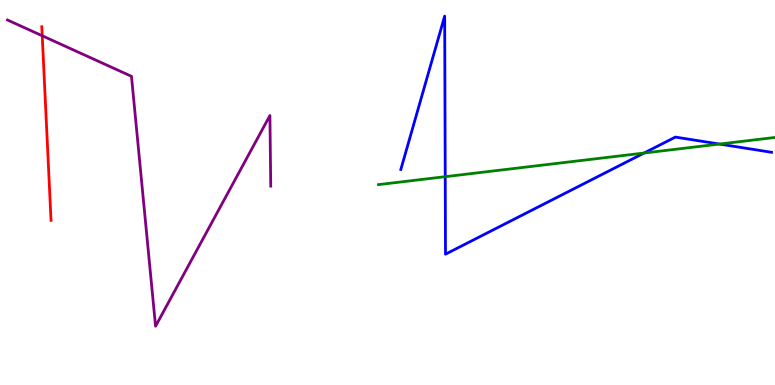[{'lines': ['blue', 'red'], 'intersections': []}, {'lines': ['green', 'red'], 'intersections': []}, {'lines': ['purple', 'red'], 'intersections': [{'x': 0.545, 'y': 9.07}]}, {'lines': ['blue', 'green'], 'intersections': [{'x': 5.74, 'y': 5.41}, {'x': 8.31, 'y': 6.03}, {'x': 9.28, 'y': 6.26}]}, {'lines': ['blue', 'purple'], 'intersections': []}, {'lines': ['green', 'purple'], 'intersections': []}]